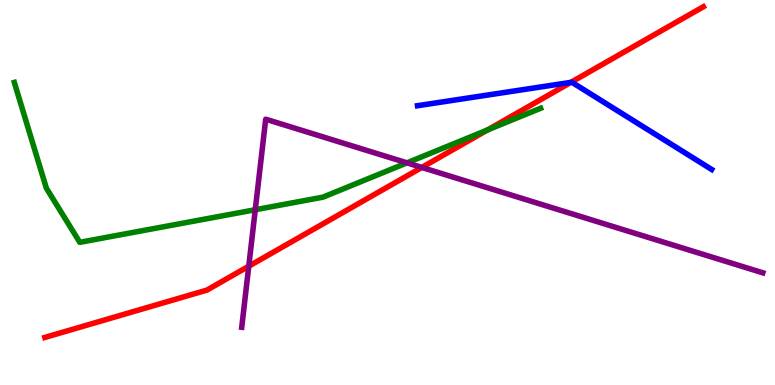[{'lines': ['blue', 'red'], 'intersections': [{'x': 7.37, 'y': 7.86}]}, {'lines': ['green', 'red'], 'intersections': [{'x': 6.29, 'y': 6.62}]}, {'lines': ['purple', 'red'], 'intersections': [{'x': 3.21, 'y': 3.09}, {'x': 5.44, 'y': 5.65}]}, {'lines': ['blue', 'green'], 'intersections': []}, {'lines': ['blue', 'purple'], 'intersections': []}, {'lines': ['green', 'purple'], 'intersections': [{'x': 3.29, 'y': 4.55}, {'x': 5.25, 'y': 5.77}]}]